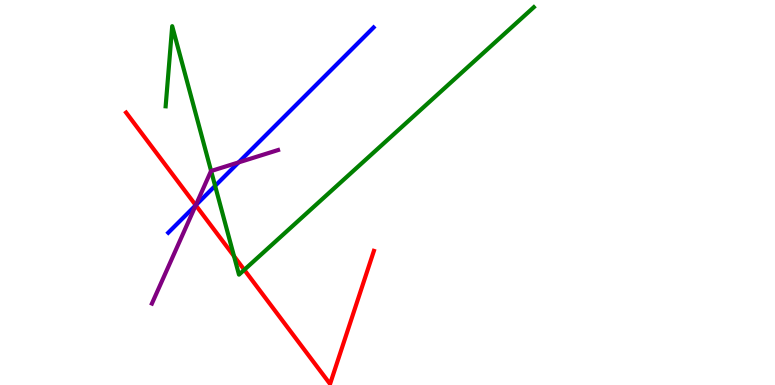[{'lines': ['blue', 'red'], 'intersections': [{'x': 2.53, 'y': 4.67}]}, {'lines': ['green', 'red'], 'intersections': [{'x': 3.02, 'y': 3.35}, {'x': 3.15, 'y': 2.99}]}, {'lines': ['purple', 'red'], 'intersections': [{'x': 2.53, 'y': 4.67}]}, {'lines': ['blue', 'green'], 'intersections': [{'x': 2.78, 'y': 5.17}]}, {'lines': ['blue', 'purple'], 'intersections': [{'x': 2.53, 'y': 4.67}, {'x': 3.08, 'y': 5.78}]}, {'lines': ['green', 'purple'], 'intersections': [{'x': 2.72, 'y': 5.56}]}]